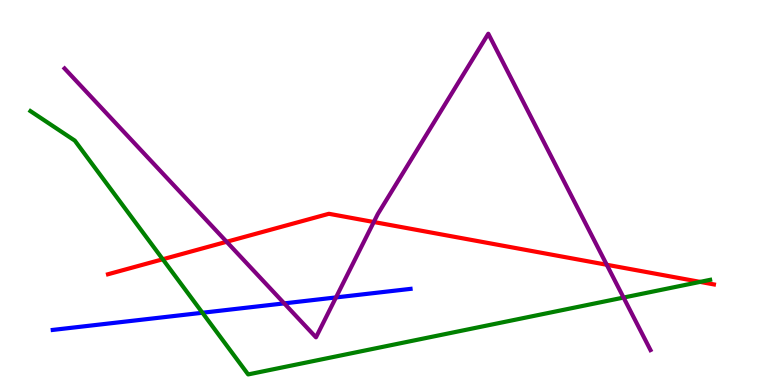[{'lines': ['blue', 'red'], 'intersections': []}, {'lines': ['green', 'red'], 'intersections': [{'x': 2.1, 'y': 3.27}, {'x': 9.03, 'y': 2.68}]}, {'lines': ['purple', 'red'], 'intersections': [{'x': 2.92, 'y': 3.72}, {'x': 4.82, 'y': 4.23}, {'x': 7.83, 'y': 3.12}]}, {'lines': ['blue', 'green'], 'intersections': [{'x': 2.61, 'y': 1.88}]}, {'lines': ['blue', 'purple'], 'intersections': [{'x': 3.67, 'y': 2.12}, {'x': 4.34, 'y': 2.27}]}, {'lines': ['green', 'purple'], 'intersections': [{'x': 8.05, 'y': 2.27}]}]